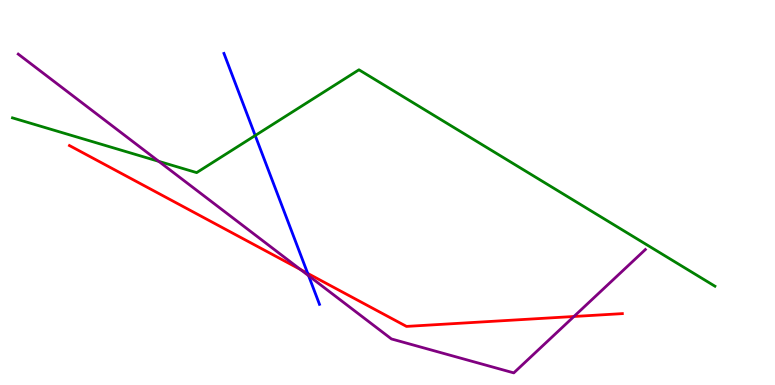[{'lines': ['blue', 'red'], 'intersections': [{'x': 3.97, 'y': 2.9}]}, {'lines': ['green', 'red'], 'intersections': []}, {'lines': ['purple', 'red'], 'intersections': [{'x': 3.88, 'y': 3.0}, {'x': 7.41, 'y': 1.78}]}, {'lines': ['blue', 'green'], 'intersections': [{'x': 3.29, 'y': 6.48}]}, {'lines': ['blue', 'purple'], 'intersections': [{'x': 3.98, 'y': 2.84}]}, {'lines': ['green', 'purple'], 'intersections': [{'x': 2.05, 'y': 5.81}]}]